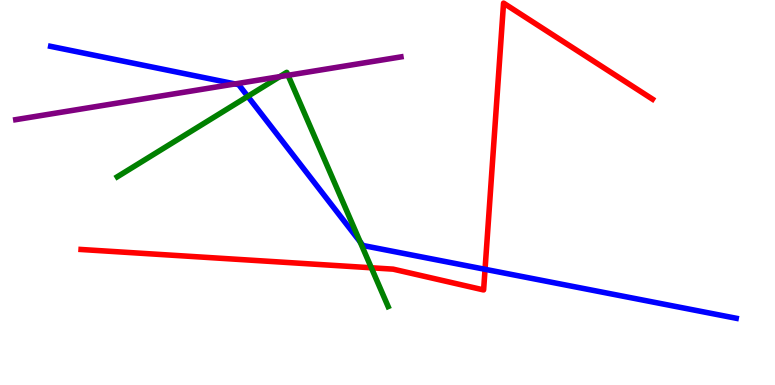[{'lines': ['blue', 'red'], 'intersections': [{'x': 6.26, 'y': 3.01}]}, {'lines': ['green', 'red'], 'intersections': [{'x': 4.79, 'y': 3.04}]}, {'lines': ['purple', 'red'], 'intersections': []}, {'lines': ['blue', 'green'], 'intersections': [{'x': 3.2, 'y': 7.5}, {'x': 4.65, 'y': 3.72}]}, {'lines': ['blue', 'purple'], 'intersections': [{'x': 3.03, 'y': 7.82}]}, {'lines': ['green', 'purple'], 'intersections': [{'x': 3.61, 'y': 8.01}, {'x': 3.72, 'y': 8.04}]}]